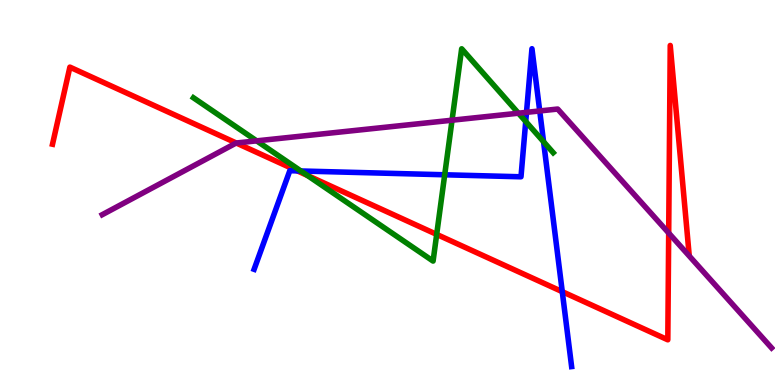[{'lines': ['blue', 'red'], 'intersections': [{'x': 3.84, 'y': 5.56}, {'x': 7.26, 'y': 2.42}]}, {'lines': ['green', 'red'], 'intersections': [{'x': 3.97, 'y': 5.44}, {'x': 5.63, 'y': 3.91}]}, {'lines': ['purple', 'red'], 'intersections': [{'x': 3.05, 'y': 6.29}, {'x': 8.63, 'y': 3.95}]}, {'lines': ['blue', 'green'], 'intersections': [{'x': 3.88, 'y': 5.56}, {'x': 5.74, 'y': 5.46}, {'x': 6.78, 'y': 6.84}, {'x': 7.01, 'y': 6.32}]}, {'lines': ['blue', 'purple'], 'intersections': [{'x': 6.79, 'y': 7.08}, {'x': 6.96, 'y': 7.12}]}, {'lines': ['green', 'purple'], 'intersections': [{'x': 3.31, 'y': 6.34}, {'x': 5.83, 'y': 6.88}, {'x': 6.69, 'y': 7.06}]}]